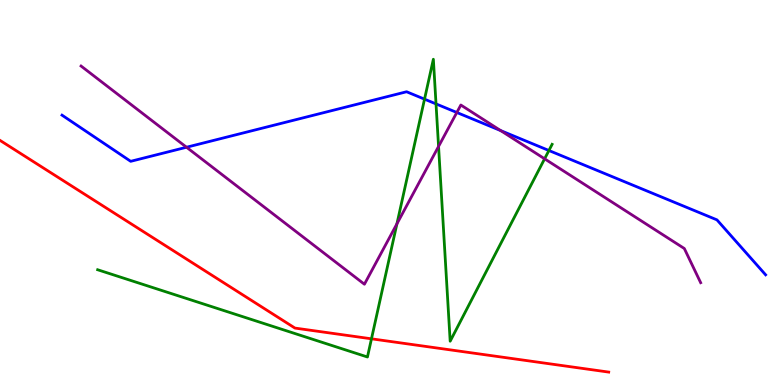[{'lines': ['blue', 'red'], 'intersections': []}, {'lines': ['green', 'red'], 'intersections': [{'x': 4.79, 'y': 1.2}]}, {'lines': ['purple', 'red'], 'intersections': []}, {'lines': ['blue', 'green'], 'intersections': [{'x': 5.48, 'y': 7.42}, {'x': 5.63, 'y': 7.3}, {'x': 7.08, 'y': 6.09}]}, {'lines': ['blue', 'purple'], 'intersections': [{'x': 2.41, 'y': 6.18}, {'x': 5.89, 'y': 7.08}, {'x': 6.46, 'y': 6.61}]}, {'lines': ['green', 'purple'], 'intersections': [{'x': 5.12, 'y': 4.19}, {'x': 5.66, 'y': 6.2}, {'x': 7.03, 'y': 5.88}]}]